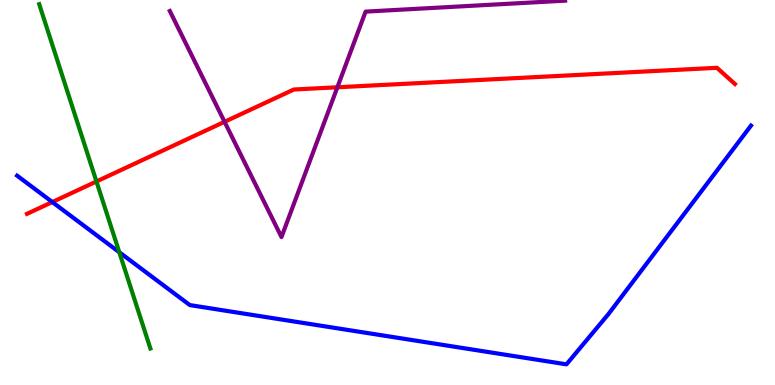[{'lines': ['blue', 'red'], 'intersections': [{'x': 0.675, 'y': 4.75}]}, {'lines': ['green', 'red'], 'intersections': [{'x': 1.24, 'y': 5.29}]}, {'lines': ['purple', 'red'], 'intersections': [{'x': 2.9, 'y': 6.84}, {'x': 4.35, 'y': 7.73}]}, {'lines': ['blue', 'green'], 'intersections': [{'x': 1.54, 'y': 3.45}]}, {'lines': ['blue', 'purple'], 'intersections': []}, {'lines': ['green', 'purple'], 'intersections': []}]